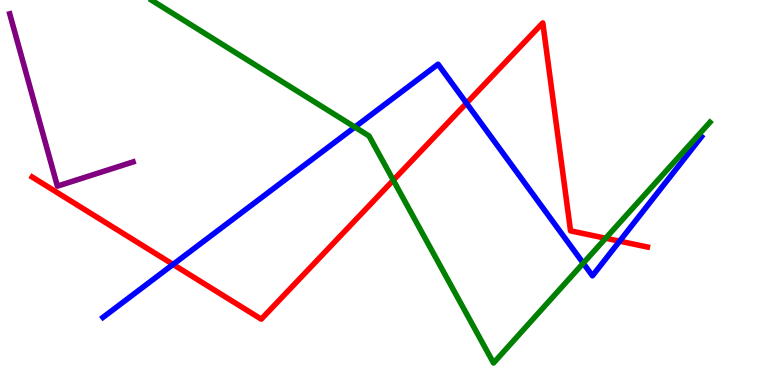[{'lines': ['blue', 'red'], 'intersections': [{'x': 2.23, 'y': 3.13}, {'x': 6.02, 'y': 7.32}, {'x': 7.99, 'y': 3.74}]}, {'lines': ['green', 'red'], 'intersections': [{'x': 5.07, 'y': 5.32}, {'x': 7.82, 'y': 3.81}]}, {'lines': ['purple', 'red'], 'intersections': []}, {'lines': ['blue', 'green'], 'intersections': [{'x': 4.58, 'y': 6.7}, {'x': 7.53, 'y': 3.16}]}, {'lines': ['blue', 'purple'], 'intersections': []}, {'lines': ['green', 'purple'], 'intersections': []}]